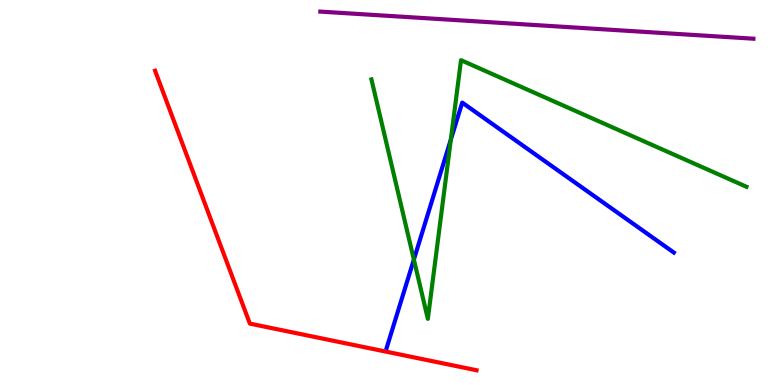[{'lines': ['blue', 'red'], 'intersections': []}, {'lines': ['green', 'red'], 'intersections': []}, {'lines': ['purple', 'red'], 'intersections': []}, {'lines': ['blue', 'green'], 'intersections': [{'x': 5.34, 'y': 3.26}, {'x': 5.82, 'y': 6.37}]}, {'lines': ['blue', 'purple'], 'intersections': []}, {'lines': ['green', 'purple'], 'intersections': []}]